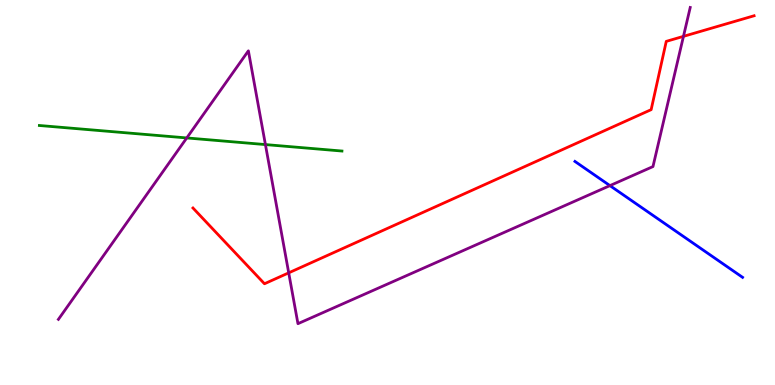[{'lines': ['blue', 'red'], 'intersections': []}, {'lines': ['green', 'red'], 'intersections': []}, {'lines': ['purple', 'red'], 'intersections': [{'x': 3.73, 'y': 2.91}, {'x': 8.82, 'y': 9.06}]}, {'lines': ['blue', 'green'], 'intersections': []}, {'lines': ['blue', 'purple'], 'intersections': [{'x': 7.87, 'y': 5.18}]}, {'lines': ['green', 'purple'], 'intersections': [{'x': 2.41, 'y': 6.42}, {'x': 3.42, 'y': 6.24}]}]